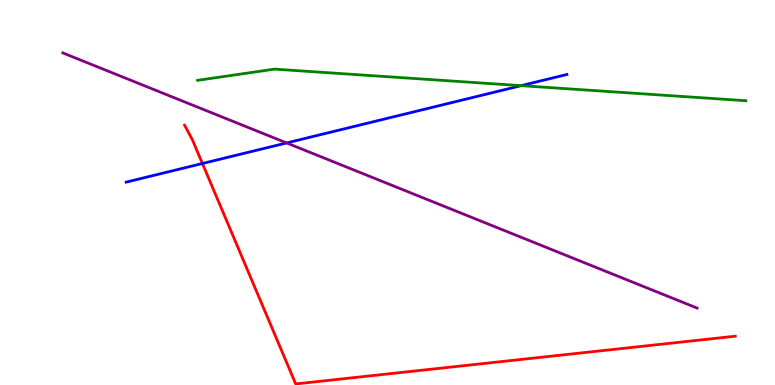[{'lines': ['blue', 'red'], 'intersections': [{'x': 2.61, 'y': 5.75}]}, {'lines': ['green', 'red'], 'intersections': []}, {'lines': ['purple', 'red'], 'intersections': []}, {'lines': ['blue', 'green'], 'intersections': [{'x': 6.72, 'y': 7.78}]}, {'lines': ['blue', 'purple'], 'intersections': [{'x': 3.7, 'y': 6.29}]}, {'lines': ['green', 'purple'], 'intersections': []}]